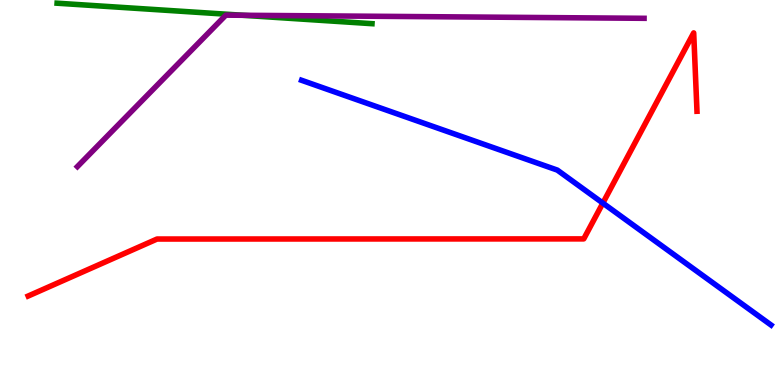[{'lines': ['blue', 'red'], 'intersections': [{'x': 7.78, 'y': 4.72}]}, {'lines': ['green', 'red'], 'intersections': []}, {'lines': ['purple', 'red'], 'intersections': []}, {'lines': ['blue', 'green'], 'intersections': []}, {'lines': ['blue', 'purple'], 'intersections': []}, {'lines': ['green', 'purple'], 'intersections': [{'x': 3.13, 'y': 9.6}]}]